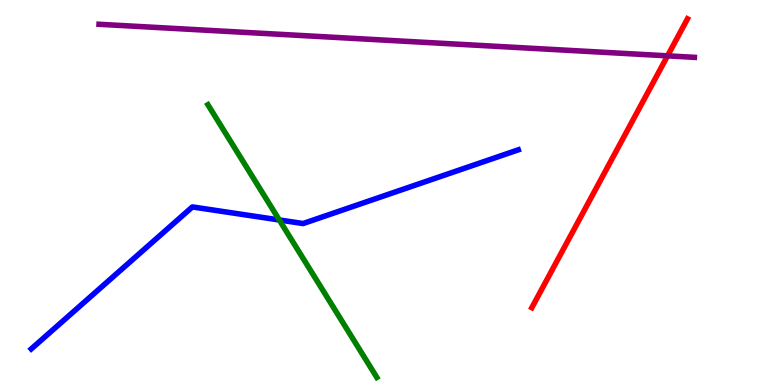[{'lines': ['blue', 'red'], 'intersections': []}, {'lines': ['green', 'red'], 'intersections': []}, {'lines': ['purple', 'red'], 'intersections': [{'x': 8.61, 'y': 8.55}]}, {'lines': ['blue', 'green'], 'intersections': [{'x': 3.6, 'y': 4.29}]}, {'lines': ['blue', 'purple'], 'intersections': []}, {'lines': ['green', 'purple'], 'intersections': []}]